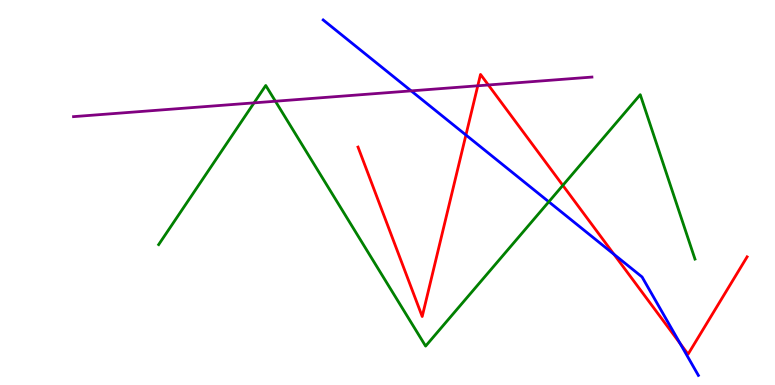[{'lines': ['blue', 'red'], 'intersections': [{'x': 6.01, 'y': 6.49}, {'x': 7.92, 'y': 3.39}, {'x': 8.78, 'y': 1.08}]}, {'lines': ['green', 'red'], 'intersections': [{'x': 7.26, 'y': 5.19}]}, {'lines': ['purple', 'red'], 'intersections': [{'x': 6.17, 'y': 7.77}, {'x': 6.3, 'y': 7.79}]}, {'lines': ['blue', 'green'], 'intersections': [{'x': 7.08, 'y': 4.76}]}, {'lines': ['blue', 'purple'], 'intersections': [{'x': 5.31, 'y': 7.64}]}, {'lines': ['green', 'purple'], 'intersections': [{'x': 3.28, 'y': 7.33}, {'x': 3.55, 'y': 7.37}]}]